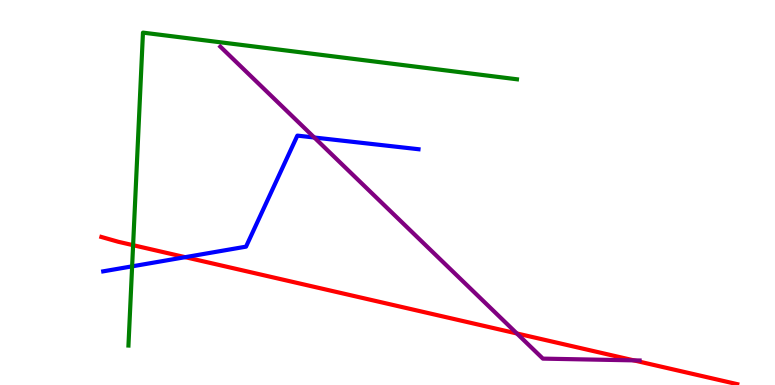[{'lines': ['blue', 'red'], 'intersections': [{'x': 2.39, 'y': 3.32}]}, {'lines': ['green', 'red'], 'intersections': [{'x': 1.72, 'y': 3.63}]}, {'lines': ['purple', 'red'], 'intersections': [{'x': 6.67, 'y': 1.34}, {'x': 8.18, 'y': 0.64}]}, {'lines': ['blue', 'green'], 'intersections': [{'x': 1.7, 'y': 3.08}]}, {'lines': ['blue', 'purple'], 'intersections': [{'x': 4.06, 'y': 6.43}]}, {'lines': ['green', 'purple'], 'intersections': []}]